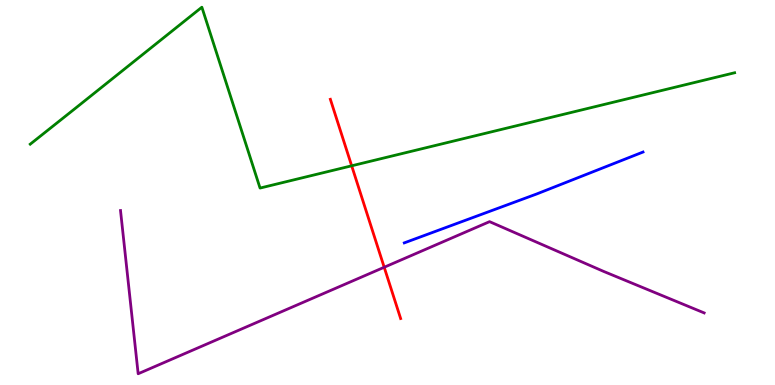[{'lines': ['blue', 'red'], 'intersections': []}, {'lines': ['green', 'red'], 'intersections': [{'x': 4.54, 'y': 5.69}]}, {'lines': ['purple', 'red'], 'intersections': [{'x': 4.96, 'y': 3.06}]}, {'lines': ['blue', 'green'], 'intersections': []}, {'lines': ['blue', 'purple'], 'intersections': []}, {'lines': ['green', 'purple'], 'intersections': []}]